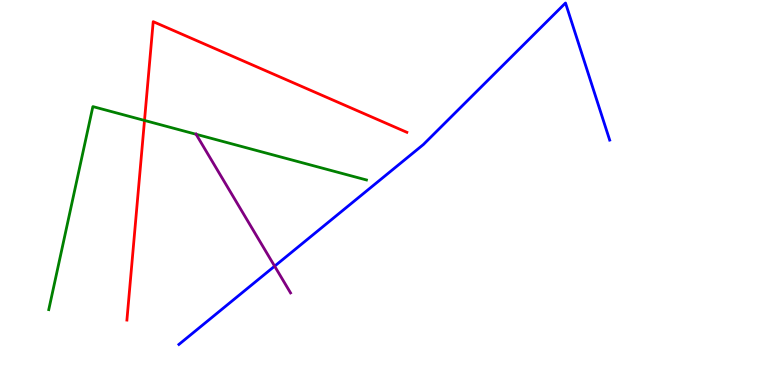[{'lines': ['blue', 'red'], 'intersections': []}, {'lines': ['green', 'red'], 'intersections': [{'x': 1.86, 'y': 6.87}]}, {'lines': ['purple', 'red'], 'intersections': []}, {'lines': ['blue', 'green'], 'intersections': []}, {'lines': ['blue', 'purple'], 'intersections': [{'x': 3.54, 'y': 3.09}]}, {'lines': ['green', 'purple'], 'intersections': [{'x': 2.53, 'y': 6.51}]}]